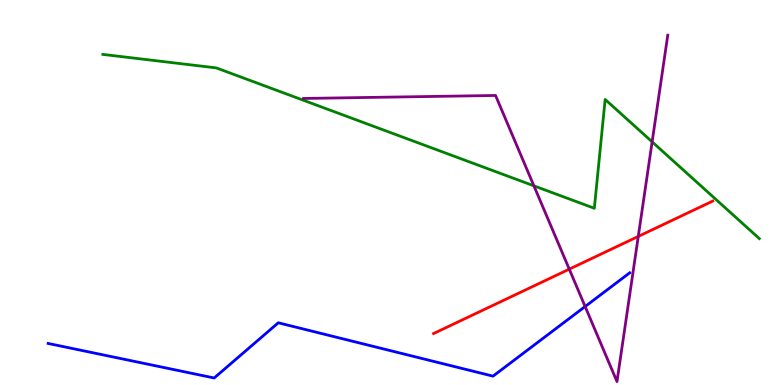[{'lines': ['blue', 'red'], 'intersections': []}, {'lines': ['green', 'red'], 'intersections': []}, {'lines': ['purple', 'red'], 'intersections': [{'x': 7.35, 'y': 3.01}, {'x': 8.24, 'y': 3.86}]}, {'lines': ['blue', 'green'], 'intersections': []}, {'lines': ['blue', 'purple'], 'intersections': [{'x': 7.55, 'y': 2.04}]}, {'lines': ['green', 'purple'], 'intersections': [{'x': 6.89, 'y': 5.17}, {'x': 8.41, 'y': 6.32}]}]